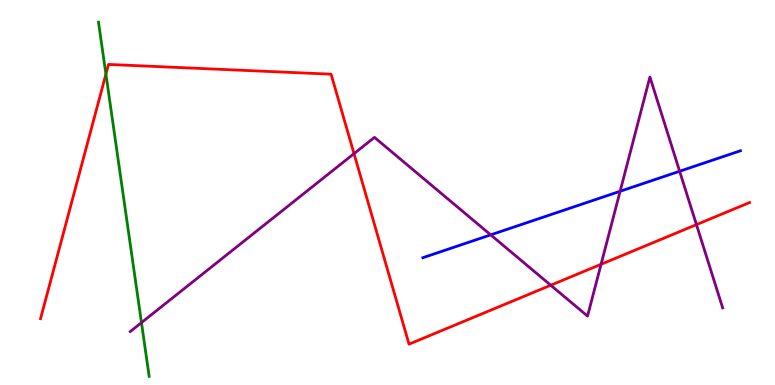[{'lines': ['blue', 'red'], 'intersections': []}, {'lines': ['green', 'red'], 'intersections': [{'x': 1.37, 'y': 8.07}]}, {'lines': ['purple', 'red'], 'intersections': [{'x': 4.57, 'y': 6.01}, {'x': 7.11, 'y': 2.59}, {'x': 7.76, 'y': 3.14}, {'x': 8.99, 'y': 4.17}]}, {'lines': ['blue', 'green'], 'intersections': []}, {'lines': ['blue', 'purple'], 'intersections': [{'x': 6.33, 'y': 3.9}, {'x': 8.0, 'y': 5.03}, {'x': 8.77, 'y': 5.55}]}, {'lines': ['green', 'purple'], 'intersections': [{'x': 1.83, 'y': 1.62}]}]